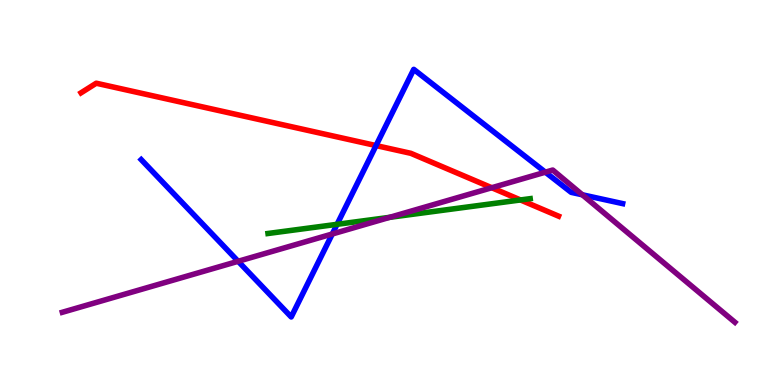[{'lines': ['blue', 'red'], 'intersections': [{'x': 4.85, 'y': 6.22}]}, {'lines': ['green', 'red'], 'intersections': [{'x': 6.72, 'y': 4.81}]}, {'lines': ['purple', 'red'], 'intersections': [{'x': 6.35, 'y': 5.12}]}, {'lines': ['blue', 'green'], 'intersections': [{'x': 4.35, 'y': 4.17}]}, {'lines': ['blue', 'purple'], 'intersections': [{'x': 3.07, 'y': 3.21}, {'x': 4.29, 'y': 3.92}, {'x': 7.04, 'y': 5.53}, {'x': 7.51, 'y': 4.94}]}, {'lines': ['green', 'purple'], 'intersections': [{'x': 5.03, 'y': 4.36}]}]